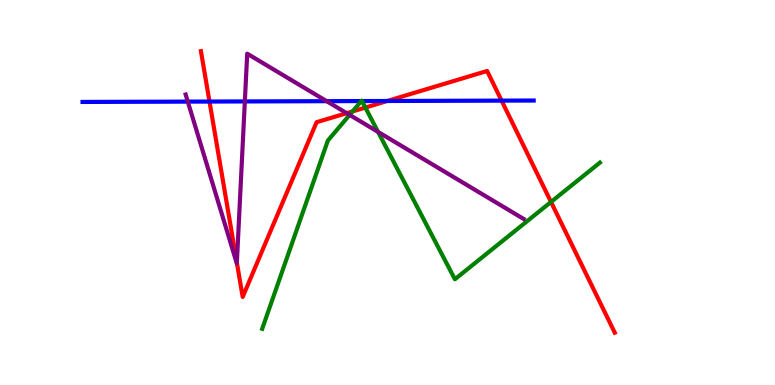[{'lines': ['blue', 'red'], 'intersections': [{'x': 2.7, 'y': 7.36}, {'x': 5.0, 'y': 7.38}, {'x': 6.47, 'y': 7.39}]}, {'lines': ['green', 'red'], 'intersections': [{'x': 4.55, 'y': 7.11}, {'x': 4.71, 'y': 7.21}, {'x': 7.11, 'y': 4.75}]}, {'lines': ['purple', 'red'], 'intersections': [{'x': 3.06, 'y': 3.18}, {'x': 4.47, 'y': 7.06}]}, {'lines': ['blue', 'green'], 'intersections': [{'x': 4.66, 'y': 7.37}, {'x': 4.67, 'y': 7.37}]}, {'lines': ['blue', 'purple'], 'intersections': [{'x': 2.42, 'y': 7.36}, {'x': 3.16, 'y': 7.37}, {'x': 4.21, 'y': 7.37}]}, {'lines': ['green', 'purple'], 'intersections': [{'x': 4.51, 'y': 7.02}, {'x': 4.88, 'y': 6.57}]}]